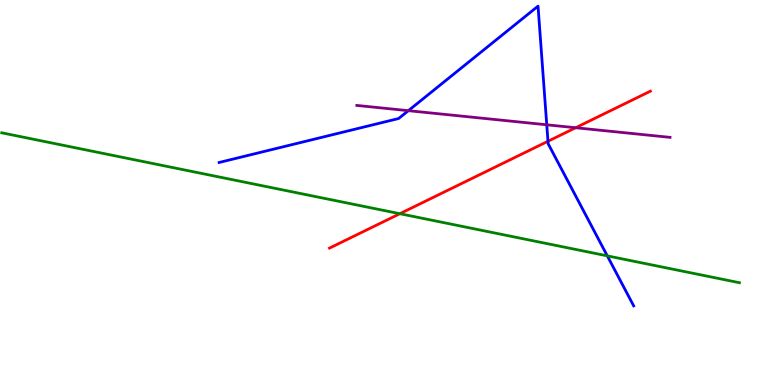[{'lines': ['blue', 'red'], 'intersections': [{'x': 7.07, 'y': 6.33}]}, {'lines': ['green', 'red'], 'intersections': [{'x': 5.16, 'y': 4.45}]}, {'lines': ['purple', 'red'], 'intersections': [{'x': 7.43, 'y': 6.68}]}, {'lines': ['blue', 'green'], 'intersections': [{'x': 7.84, 'y': 3.35}]}, {'lines': ['blue', 'purple'], 'intersections': [{'x': 5.27, 'y': 7.13}, {'x': 7.05, 'y': 6.76}]}, {'lines': ['green', 'purple'], 'intersections': []}]